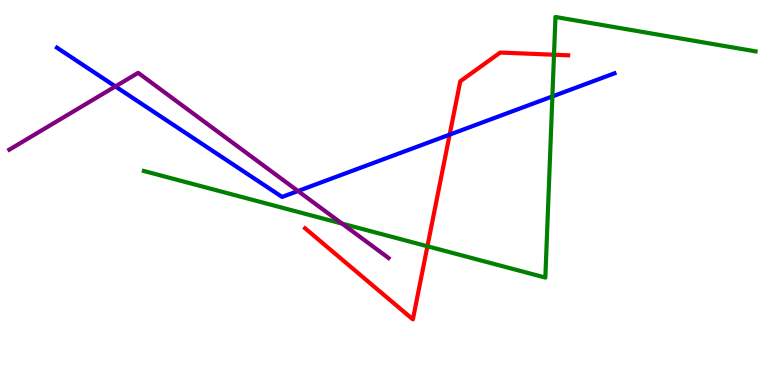[{'lines': ['blue', 'red'], 'intersections': [{'x': 5.8, 'y': 6.5}]}, {'lines': ['green', 'red'], 'intersections': [{'x': 5.52, 'y': 3.6}, {'x': 7.15, 'y': 8.58}]}, {'lines': ['purple', 'red'], 'intersections': []}, {'lines': ['blue', 'green'], 'intersections': [{'x': 7.13, 'y': 7.5}]}, {'lines': ['blue', 'purple'], 'intersections': [{'x': 1.49, 'y': 7.76}, {'x': 3.85, 'y': 5.04}]}, {'lines': ['green', 'purple'], 'intersections': [{'x': 4.41, 'y': 4.19}]}]